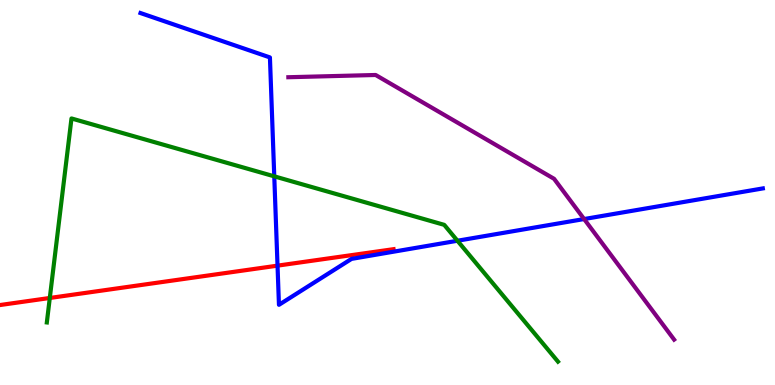[{'lines': ['blue', 'red'], 'intersections': [{'x': 3.58, 'y': 3.1}]}, {'lines': ['green', 'red'], 'intersections': [{'x': 0.643, 'y': 2.26}]}, {'lines': ['purple', 'red'], 'intersections': []}, {'lines': ['blue', 'green'], 'intersections': [{'x': 3.54, 'y': 5.42}, {'x': 5.9, 'y': 3.75}]}, {'lines': ['blue', 'purple'], 'intersections': [{'x': 7.54, 'y': 4.31}]}, {'lines': ['green', 'purple'], 'intersections': []}]